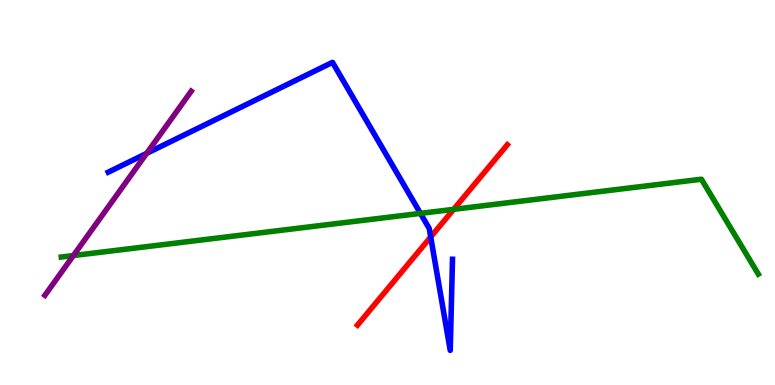[{'lines': ['blue', 'red'], 'intersections': [{'x': 5.56, 'y': 3.84}]}, {'lines': ['green', 'red'], 'intersections': [{'x': 5.85, 'y': 4.56}]}, {'lines': ['purple', 'red'], 'intersections': []}, {'lines': ['blue', 'green'], 'intersections': [{'x': 5.43, 'y': 4.46}]}, {'lines': ['blue', 'purple'], 'intersections': [{'x': 1.89, 'y': 6.02}]}, {'lines': ['green', 'purple'], 'intersections': [{'x': 0.947, 'y': 3.36}]}]